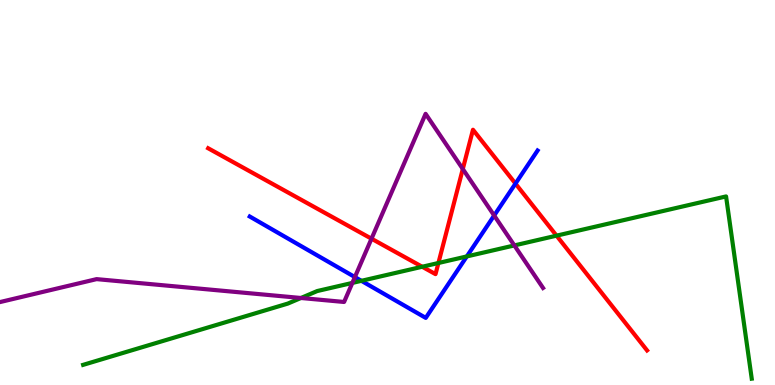[{'lines': ['blue', 'red'], 'intersections': [{'x': 6.65, 'y': 5.23}]}, {'lines': ['green', 'red'], 'intersections': [{'x': 5.45, 'y': 3.07}, {'x': 5.66, 'y': 3.17}, {'x': 7.18, 'y': 3.88}]}, {'lines': ['purple', 'red'], 'intersections': [{'x': 4.79, 'y': 3.8}, {'x': 5.97, 'y': 5.61}]}, {'lines': ['blue', 'green'], 'intersections': [{'x': 4.66, 'y': 2.71}, {'x': 6.02, 'y': 3.34}]}, {'lines': ['blue', 'purple'], 'intersections': [{'x': 4.58, 'y': 2.8}, {'x': 6.38, 'y': 4.4}]}, {'lines': ['green', 'purple'], 'intersections': [{'x': 3.88, 'y': 2.26}, {'x': 4.55, 'y': 2.65}, {'x': 6.64, 'y': 3.63}]}]